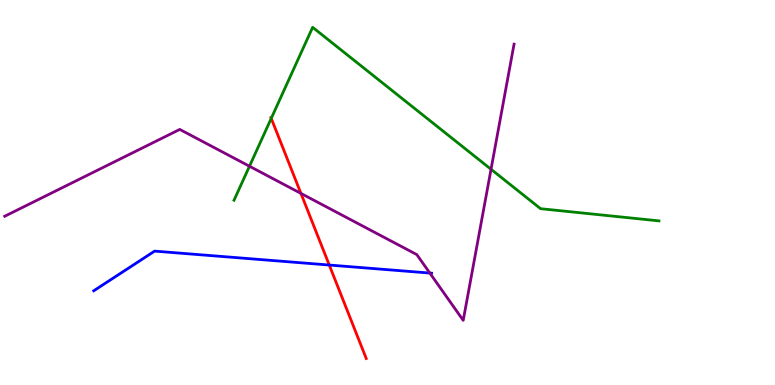[{'lines': ['blue', 'red'], 'intersections': [{'x': 4.25, 'y': 3.12}]}, {'lines': ['green', 'red'], 'intersections': [{'x': 3.5, 'y': 6.93}]}, {'lines': ['purple', 'red'], 'intersections': [{'x': 3.88, 'y': 4.98}]}, {'lines': ['blue', 'green'], 'intersections': []}, {'lines': ['blue', 'purple'], 'intersections': [{'x': 5.55, 'y': 2.91}]}, {'lines': ['green', 'purple'], 'intersections': [{'x': 3.22, 'y': 5.68}, {'x': 6.34, 'y': 5.6}]}]